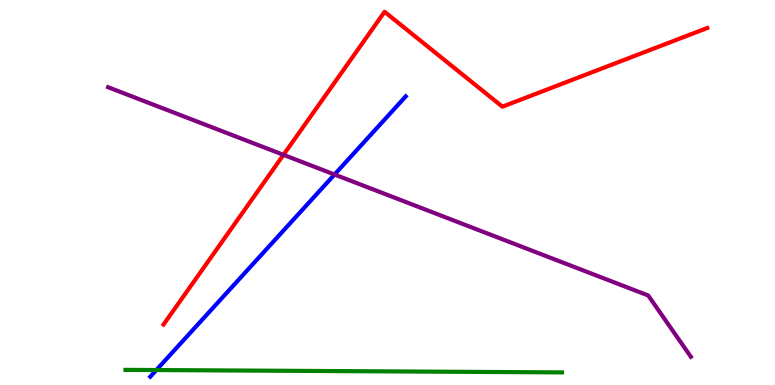[{'lines': ['blue', 'red'], 'intersections': []}, {'lines': ['green', 'red'], 'intersections': []}, {'lines': ['purple', 'red'], 'intersections': [{'x': 3.66, 'y': 5.98}]}, {'lines': ['blue', 'green'], 'intersections': [{'x': 2.02, 'y': 0.389}]}, {'lines': ['blue', 'purple'], 'intersections': [{'x': 4.32, 'y': 5.47}]}, {'lines': ['green', 'purple'], 'intersections': []}]